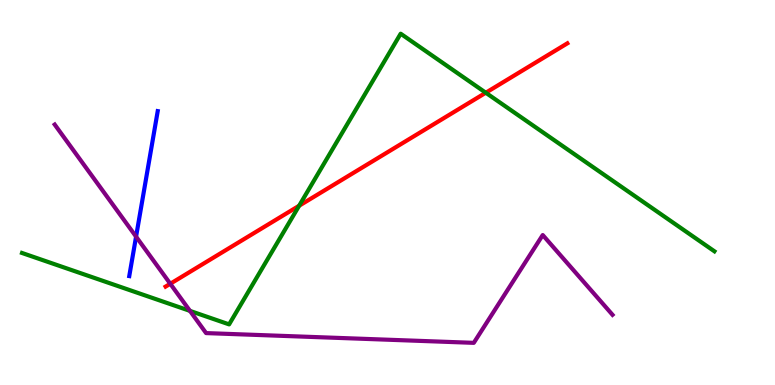[{'lines': ['blue', 'red'], 'intersections': []}, {'lines': ['green', 'red'], 'intersections': [{'x': 3.86, 'y': 4.66}, {'x': 6.27, 'y': 7.59}]}, {'lines': ['purple', 'red'], 'intersections': [{'x': 2.2, 'y': 2.63}]}, {'lines': ['blue', 'green'], 'intersections': []}, {'lines': ['blue', 'purple'], 'intersections': [{'x': 1.76, 'y': 3.85}]}, {'lines': ['green', 'purple'], 'intersections': [{'x': 2.45, 'y': 1.93}]}]